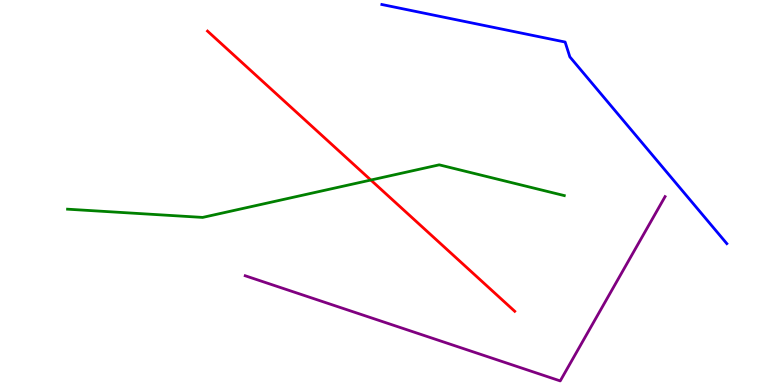[{'lines': ['blue', 'red'], 'intersections': []}, {'lines': ['green', 'red'], 'intersections': [{'x': 4.78, 'y': 5.32}]}, {'lines': ['purple', 'red'], 'intersections': []}, {'lines': ['blue', 'green'], 'intersections': []}, {'lines': ['blue', 'purple'], 'intersections': []}, {'lines': ['green', 'purple'], 'intersections': []}]